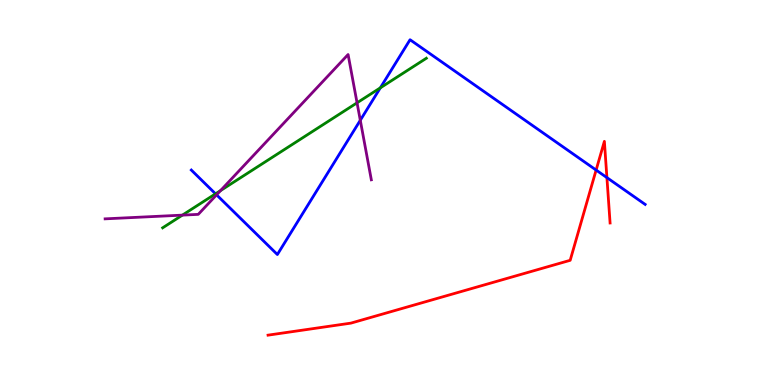[{'lines': ['blue', 'red'], 'intersections': [{'x': 7.69, 'y': 5.58}, {'x': 7.83, 'y': 5.39}]}, {'lines': ['green', 'red'], 'intersections': []}, {'lines': ['purple', 'red'], 'intersections': []}, {'lines': ['blue', 'green'], 'intersections': [{'x': 2.78, 'y': 4.97}, {'x': 4.91, 'y': 7.72}]}, {'lines': ['blue', 'purple'], 'intersections': [{'x': 2.79, 'y': 4.94}, {'x': 4.65, 'y': 6.88}]}, {'lines': ['green', 'purple'], 'intersections': [{'x': 2.35, 'y': 4.41}, {'x': 2.85, 'y': 5.05}, {'x': 4.61, 'y': 7.33}]}]